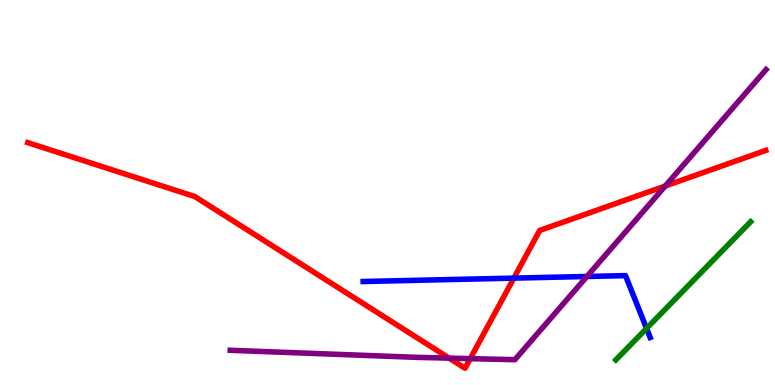[{'lines': ['blue', 'red'], 'intersections': [{'x': 6.63, 'y': 2.78}]}, {'lines': ['green', 'red'], 'intersections': []}, {'lines': ['purple', 'red'], 'intersections': [{'x': 5.8, 'y': 0.698}, {'x': 6.07, 'y': 0.685}, {'x': 8.58, 'y': 5.17}]}, {'lines': ['blue', 'green'], 'intersections': [{'x': 8.34, 'y': 1.47}]}, {'lines': ['blue', 'purple'], 'intersections': [{'x': 7.57, 'y': 2.82}]}, {'lines': ['green', 'purple'], 'intersections': []}]